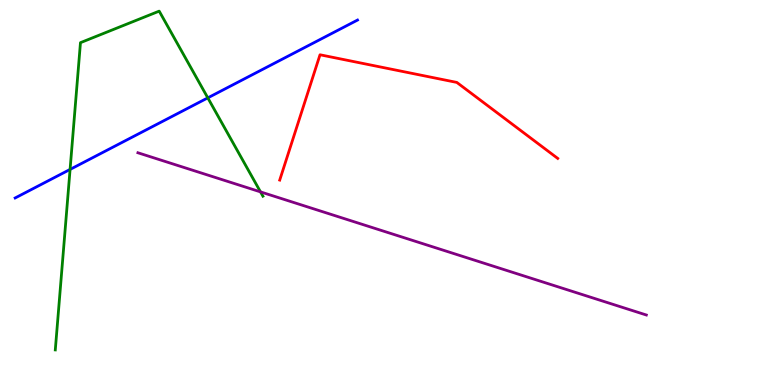[{'lines': ['blue', 'red'], 'intersections': []}, {'lines': ['green', 'red'], 'intersections': []}, {'lines': ['purple', 'red'], 'intersections': []}, {'lines': ['blue', 'green'], 'intersections': [{'x': 0.904, 'y': 5.6}, {'x': 2.68, 'y': 7.46}]}, {'lines': ['blue', 'purple'], 'intersections': []}, {'lines': ['green', 'purple'], 'intersections': [{'x': 3.36, 'y': 5.02}]}]